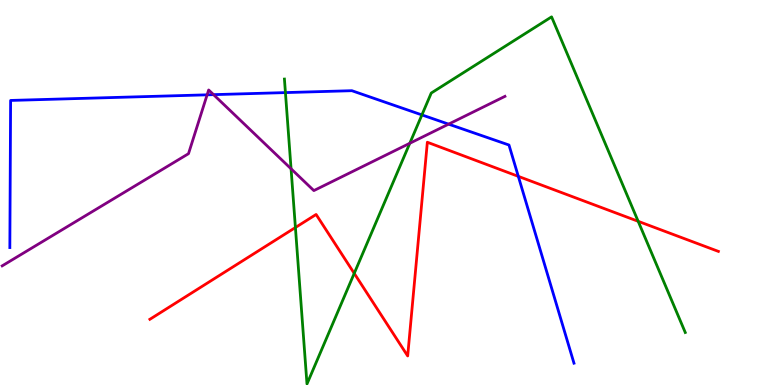[{'lines': ['blue', 'red'], 'intersections': [{'x': 6.69, 'y': 5.42}]}, {'lines': ['green', 'red'], 'intersections': [{'x': 3.81, 'y': 4.09}, {'x': 4.57, 'y': 2.9}, {'x': 8.23, 'y': 4.25}]}, {'lines': ['purple', 'red'], 'intersections': []}, {'lines': ['blue', 'green'], 'intersections': [{'x': 3.68, 'y': 7.59}, {'x': 5.44, 'y': 7.02}]}, {'lines': ['blue', 'purple'], 'intersections': [{'x': 2.67, 'y': 7.54}, {'x': 2.76, 'y': 7.54}, {'x': 5.79, 'y': 6.78}]}, {'lines': ['green', 'purple'], 'intersections': [{'x': 3.76, 'y': 5.62}, {'x': 5.29, 'y': 6.28}]}]